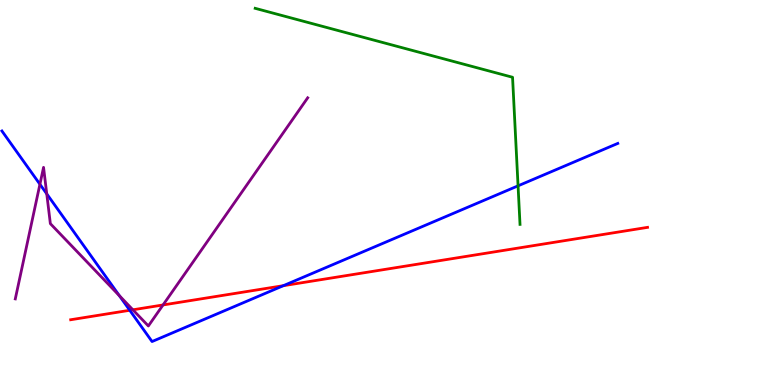[{'lines': ['blue', 'red'], 'intersections': [{'x': 1.67, 'y': 1.94}, {'x': 3.66, 'y': 2.58}]}, {'lines': ['green', 'red'], 'intersections': []}, {'lines': ['purple', 'red'], 'intersections': [{'x': 1.71, 'y': 1.95}, {'x': 2.1, 'y': 2.08}]}, {'lines': ['blue', 'green'], 'intersections': [{'x': 6.68, 'y': 5.17}]}, {'lines': ['blue', 'purple'], 'intersections': [{'x': 0.515, 'y': 5.21}, {'x': 0.603, 'y': 4.96}, {'x': 1.54, 'y': 2.32}]}, {'lines': ['green', 'purple'], 'intersections': []}]